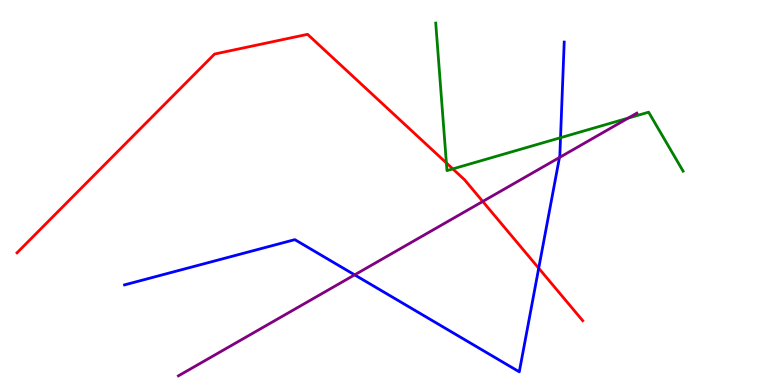[{'lines': ['blue', 'red'], 'intersections': [{'x': 6.95, 'y': 3.03}]}, {'lines': ['green', 'red'], 'intersections': [{'x': 5.76, 'y': 5.77}, {'x': 5.84, 'y': 5.61}]}, {'lines': ['purple', 'red'], 'intersections': [{'x': 6.23, 'y': 4.77}]}, {'lines': ['blue', 'green'], 'intersections': [{'x': 7.23, 'y': 6.42}]}, {'lines': ['blue', 'purple'], 'intersections': [{'x': 4.58, 'y': 2.86}, {'x': 7.22, 'y': 5.91}]}, {'lines': ['green', 'purple'], 'intersections': [{'x': 8.11, 'y': 6.93}]}]